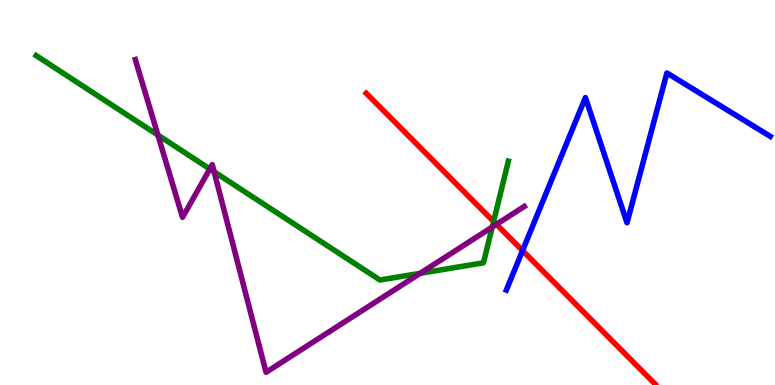[{'lines': ['blue', 'red'], 'intersections': [{'x': 6.74, 'y': 3.49}]}, {'lines': ['green', 'red'], 'intersections': [{'x': 6.37, 'y': 4.25}]}, {'lines': ['purple', 'red'], 'intersections': [{'x': 6.41, 'y': 4.17}]}, {'lines': ['blue', 'green'], 'intersections': []}, {'lines': ['blue', 'purple'], 'intersections': []}, {'lines': ['green', 'purple'], 'intersections': [{'x': 2.04, 'y': 6.49}, {'x': 2.71, 'y': 5.61}, {'x': 2.76, 'y': 5.54}, {'x': 5.42, 'y': 2.9}, {'x': 6.35, 'y': 4.1}]}]